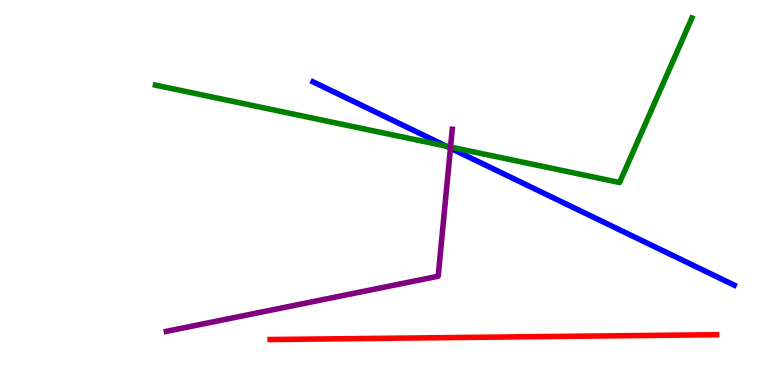[{'lines': ['blue', 'red'], 'intersections': []}, {'lines': ['green', 'red'], 'intersections': []}, {'lines': ['purple', 'red'], 'intersections': []}, {'lines': ['blue', 'green'], 'intersections': [{'x': 5.76, 'y': 6.2}]}, {'lines': ['blue', 'purple'], 'intersections': [{'x': 5.81, 'y': 6.15}]}, {'lines': ['green', 'purple'], 'intersections': [{'x': 5.81, 'y': 6.18}]}]